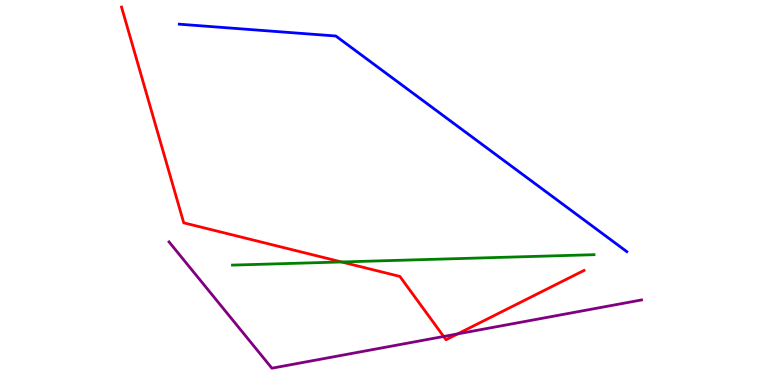[{'lines': ['blue', 'red'], 'intersections': []}, {'lines': ['green', 'red'], 'intersections': [{'x': 4.41, 'y': 3.2}]}, {'lines': ['purple', 'red'], 'intersections': [{'x': 5.72, 'y': 1.26}, {'x': 5.9, 'y': 1.33}]}, {'lines': ['blue', 'green'], 'intersections': []}, {'lines': ['blue', 'purple'], 'intersections': []}, {'lines': ['green', 'purple'], 'intersections': []}]